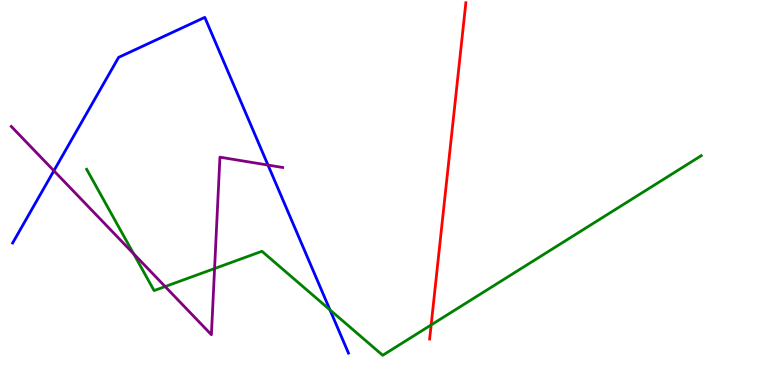[{'lines': ['blue', 'red'], 'intersections': []}, {'lines': ['green', 'red'], 'intersections': [{'x': 5.56, 'y': 1.56}]}, {'lines': ['purple', 'red'], 'intersections': []}, {'lines': ['blue', 'green'], 'intersections': [{'x': 4.26, 'y': 1.95}]}, {'lines': ['blue', 'purple'], 'intersections': [{'x': 0.695, 'y': 5.56}, {'x': 3.46, 'y': 5.71}]}, {'lines': ['green', 'purple'], 'intersections': [{'x': 1.72, 'y': 3.41}, {'x': 2.13, 'y': 2.56}, {'x': 2.77, 'y': 3.02}]}]